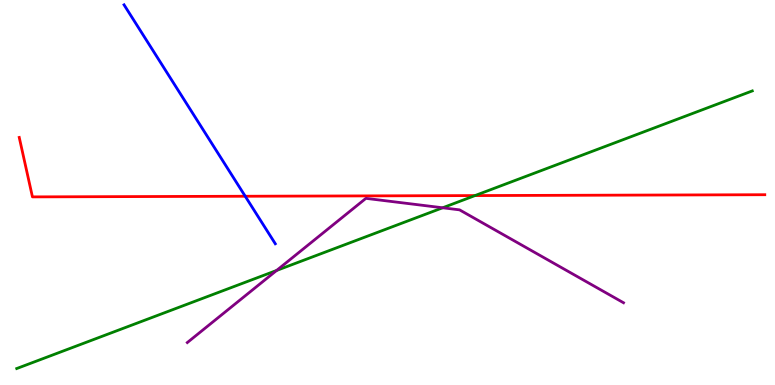[{'lines': ['blue', 'red'], 'intersections': [{'x': 3.16, 'y': 4.9}]}, {'lines': ['green', 'red'], 'intersections': [{'x': 6.13, 'y': 4.92}]}, {'lines': ['purple', 'red'], 'intersections': []}, {'lines': ['blue', 'green'], 'intersections': []}, {'lines': ['blue', 'purple'], 'intersections': []}, {'lines': ['green', 'purple'], 'intersections': [{'x': 3.57, 'y': 2.98}, {'x': 5.71, 'y': 4.6}]}]